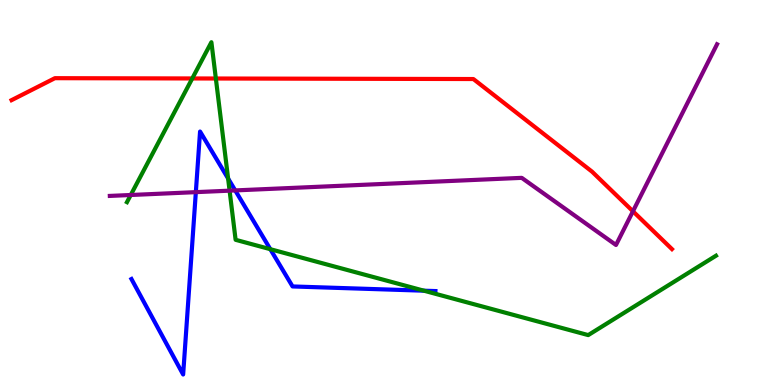[{'lines': ['blue', 'red'], 'intersections': []}, {'lines': ['green', 'red'], 'intersections': [{'x': 2.48, 'y': 7.96}, {'x': 2.79, 'y': 7.96}]}, {'lines': ['purple', 'red'], 'intersections': [{'x': 8.17, 'y': 4.51}]}, {'lines': ['blue', 'green'], 'intersections': [{'x': 2.94, 'y': 5.36}, {'x': 3.49, 'y': 3.53}, {'x': 5.47, 'y': 2.45}]}, {'lines': ['blue', 'purple'], 'intersections': [{'x': 2.53, 'y': 5.01}, {'x': 3.04, 'y': 5.05}]}, {'lines': ['green', 'purple'], 'intersections': [{'x': 1.69, 'y': 4.94}, {'x': 2.96, 'y': 5.05}]}]